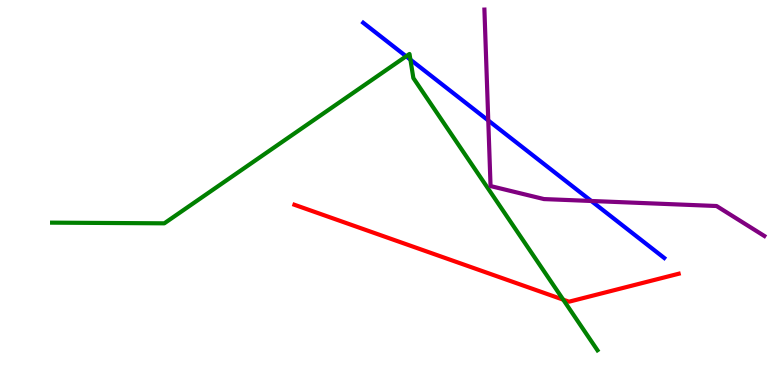[{'lines': ['blue', 'red'], 'intersections': []}, {'lines': ['green', 'red'], 'intersections': [{'x': 7.27, 'y': 2.22}]}, {'lines': ['purple', 'red'], 'intersections': []}, {'lines': ['blue', 'green'], 'intersections': [{'x': 5.24, 'y': 8.54}, {'x': 5.3, 'y': 8.45}]}, {'lines': ['blue', 'purple'], 'intersections': [{'x': 6.3, 'y': 6.87}, {'x': 7.63, 'y': 4.78}]}, {'lines': ['green', 'purple'], 'intersections': []}]